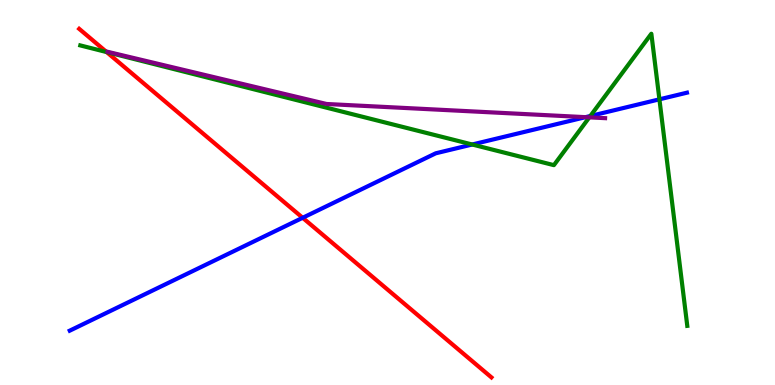[{'lines': ['blue', 'red'], 'intersections': [{'x': 3.91, 'y': 4.34}]}, {'lines': ['green', 'red'], 'intersections': [{'x': 1.38, 'y': 8.65}]}, {'lines': ['purple', 'red'], 'intersections': []}, {'lines': ['blue', 'green'], 'intersections': [{'x': 6.09, 'y': 6.25}, {'x': 7.62, 'y': 6.99}, {'x': 8.51, 'y': 7.42}]}, {'lines': ['blue', 'purple'], 'intersections': [{'x': 7.56, 'y': 6.96}]}, {'lines': ['green', 'purple'], 'intersections': [{'x': 7.6, 'y': 6.95}]}]